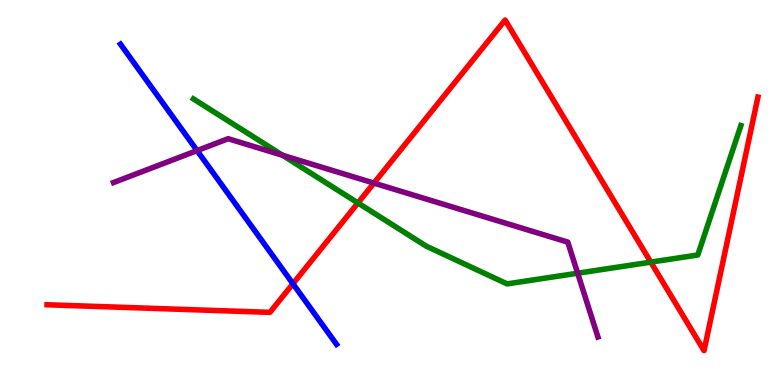[{'lines': ['blue', 'red'], 'intersections': [{'x': 3.78, 'y': 2.63}]}, {'lines': ['green', 'red'], 'intersections': [{'x': 4.62, 'y': 4.73}, {'x': 8.4, 'y': 3.19}]}, {'lines': ['purple', 'red'], 'intersections': [{'x': 4.82, 'y': 5.24}]}, {'lines': ['blue', 'green'], 'intersections': []}, {'lines': ['blue', 'purple'], 'intersections': [{'x': 2.54, 'y': 6.09}]}, {'lines': ['green', 'purple'], 'intersections': [{'x': 3.65, 'y': 5.97}, {'x': 7.45, 'y': 2.9}]}]